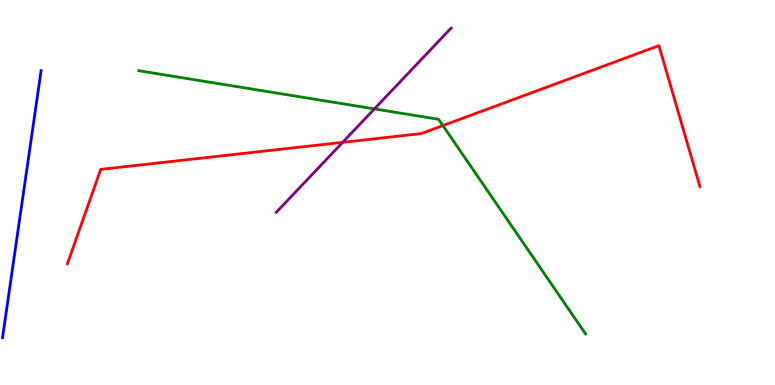[{'lines': ['blue', 'red'], 'intersections': []}, {'lines': ['green', 'red'], 'intersections': [{'x': 5.71, 'y': 6.74}]}, {'lines': ['purple', 'red'], 'intersections': [{'x': 4.42, 'y': 6.3}]}, {'lines': ['blue', 'green'], 'intersections': []}, {'lines': ['blue', 'purple'], 'intersections': []}, {'lines': ['green', 'purple'], 'intersections': [{'x': 4.83, 'y': 7.17}]}]